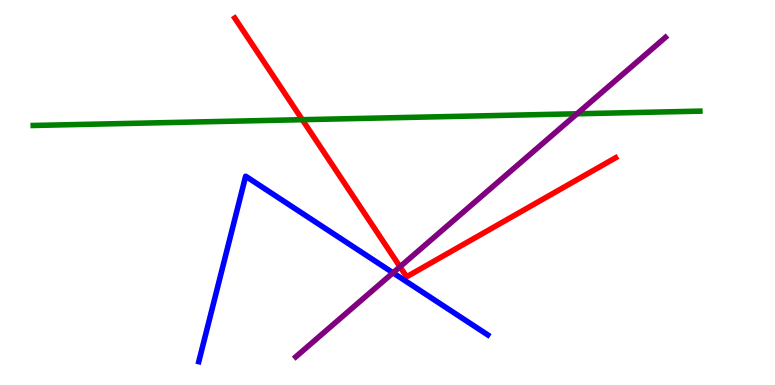[{'lines': ['blue', 'red'], 'intersections': []}, {'lines': ['green', 'red'], 'intersections': [{'x': 3.9, 'y': 6.89}]}, {'lines': ['purple', 'red'], 'intersections': [{'x': 5.16, 'y': 3.07}]}, {'lines': ['blue', 'green'], 'intersections': []}, {'lines': ['blue', 'purple'], 'intersections': [{'x': 5.07, 'y': 2.91}]}, {'lines': ['green', 'purple'], 'intersections': [{'x': 7.45, 'y': 7.04}]}]